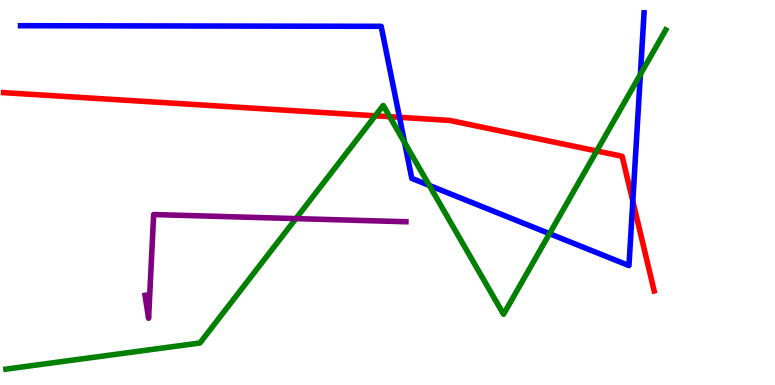[{'lines': ['blue', 'red'], 'intersections': [{'x': 5.15, 'y': 6.95}, {'x': 8.17, 'y': 4.77}]}, {'lines': ['green', 'red'], 'intersections': [{'x': 4.84, 'y': 6.99}, {'x': 5.03, 'y': 6.97}, {'x': 7.7, 'y': 6.08}]}, {'lines': ['purple', 'red'], 'intersections': []}, {'lines': ['blue', 'green'], 'intersections': [{'x': 5.22, 'y': 6.3}, {'x': 5.54, 'y': 5.18}, {'x': 7.09, 'y': 3.93}, {'x': 8.26, 'y': 8.07}]}, {'lines': ['blue', 'purple'], 'intersections': []}, {'lines': ['green', 'purple'], 'intersections': [{'x': 3.82, 'y': 4.32}]}]